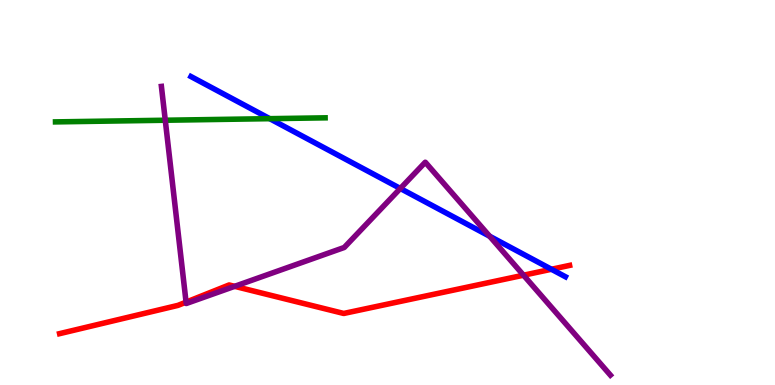[{'lines': ['blue', 'red'], 'intersections': [{'x': 7.12, 'y': 3.01}]}, {'lines': ['green', 'red'], 'intersections': []}, {'lines': ['purple', 'red'], 'intersections': [{'x': 2.4, 'y': 2.15}, {'x': 3.03, 'y': 2.56}, {'x': 6.76, 'y': 2.85}]}, {'lines': ['blue', 'green'], 'intersections': [{'x': 3.48, 'y': 6.92}]}, {'lines': ['blue', 'purple'], 'intersections': [{'x': 5.17, 'y': 5.1}, {'x': 6.32, 'y': 3.86}]}, {'lines': ['green', 'purple'], 'intersections': [{'x': 2.13, 'y': 6.88}]}]